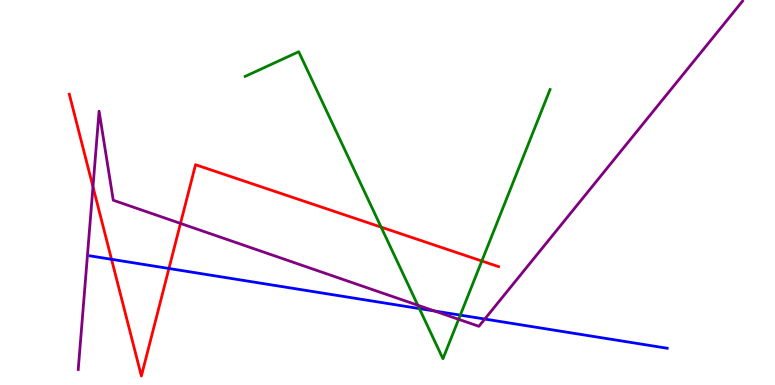[{'lines': ['blue', 'red'], 'intersections': [{'x': 1.44, 'y': 3.27}, {'x': 2.18, 'y': 3.03}]}, {'lines': ['green', 'red'], 'intersections': [{'x': 4.92, 'y': 4.1}, {'x': 6.22, 'y': 3.22}]}, {'lines': ['purple', 'red'], 'intersections': [{'x': 1.2, 'y': 5.15}, {'x': 2.33, 'y': 4.2}]}, {'lines': ['blue', 'green'], 'intersections': [{'x': 5.41, 'y': 1.98}, {'x': 5.94, 'y': 1.81}]}, {'lines': ['blue', 'purple'], 'intersections': [{'x': 5.61, 'y': 1.92}, {'x': 6.26, 'y': 1.71}]}, {'lines': ['green', 'purple'], 'intersections': [{'x': 5.39, 'y': 2.07}, {'x': 5.92, 'y': 1.71}]}]